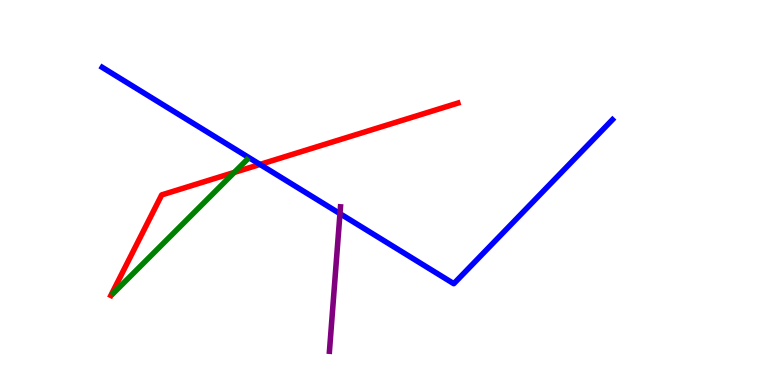[{'lines': ['blue', 'red'], 'intersections': [{'x': 3.35, 'y': 5.73}]}, {'lines': ['green', 'red'], 'intersections': [{'x': 3.02, 'y': 5.52}]}, {'lines': ['purple', 'red'], 'intersections': []}, {'lines': ['blue', 'green'], 'intersections': []}, {'lines': ['blue', 'purple'], 'intersections': [{'x': 4.39, 'y': 4.45}]}, {'lines': ['green', 'purple'], 'intersections': []}]